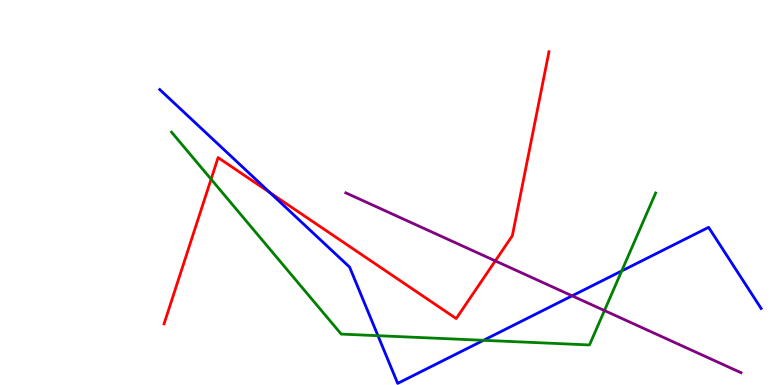[{'lines': ['blue', 'red'], 'intersections': [{'x': 3.48, 'y': 5.0}]}, {'lines': ['green', 'red'], 'intersections': [{'x': 2.72, 'y': 5.35}]}, {'lines': ['purple', 'red'], 'intersections': [{'x': 6.39, 'y': 3.22}]}, {'lines': ['blue', 'green'], 'intersections': [{'x': 4.88, 'y': 1.28}, {'x': 6.24, 'y': 1.16}, {'x': 8.02, 'y': 2.96}]}, {'lines': ['blue', 'purple'], 'intersections': [{'x': 7.38, 'y': 2.32}]}, {'lines': ['green', 'purple'], 'intersections': [{'x': 7.8, 'y': 1.93}]}]